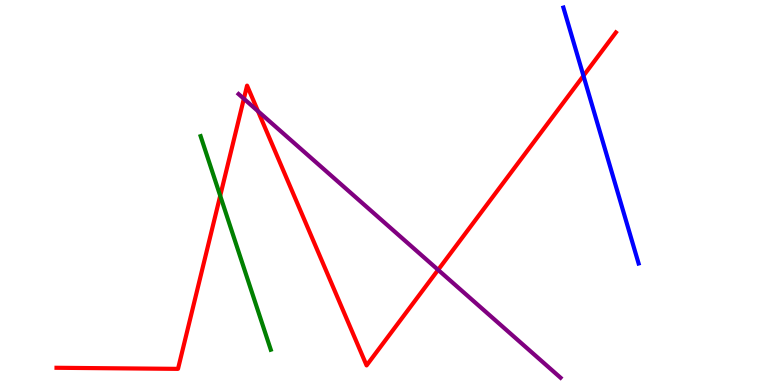[{'lines': ['blue', 'red'], 'intersections': [{'x': 7.53, 'y': 8.03}]}, {'lines': ['green', 'red'], 'intersections': [{'x': 2.84, 'y': 4.91}]}, {'lines': ['purple', 'red'], 'intersections': [{'x': 3.15, 'y': 7.44}, {'x': 3.33, 'y': 7.11}, {'x': 5.65, 'y': 2.99}]}, {'lines': ['blue', 'green'], 'intersections': []}, {'lines': ['blue', 'purple'], 'intersections': []}, {'lines': ['green', 'purple'], 'intersections': []}]